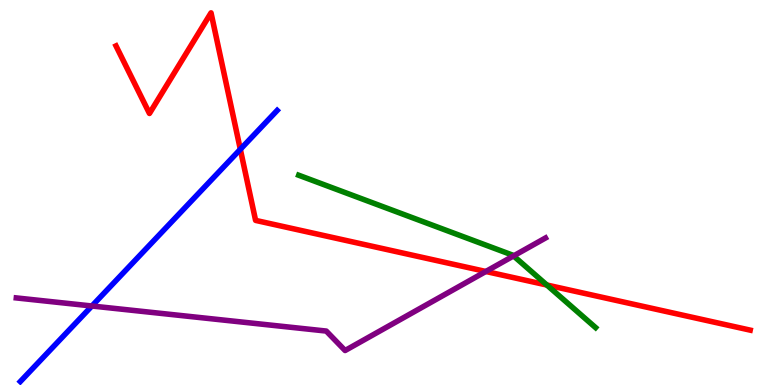[{'lines': ['blue', 'red'], 'intersections': [{'x': 3.1, 'y': 6.12}]}, {'lines': ['green', 'red'], 'intersections': [{'x': 7.06, 'y': 2.6}]}, {'lines': ['purple', 'red'], 'intersections': [{'x': 6.27, 'y': 2.95}]}, {'lines': ['blue', 'green'], 'intersections': []}, {'lines': ['blue', 'purple'], 'intersections': [{'x': 1.19, 'y': 2.05}]}, {'lines': ['green', 'purple'], 'intersections': [{'x': 6.63, 'y': 3.35}]}]